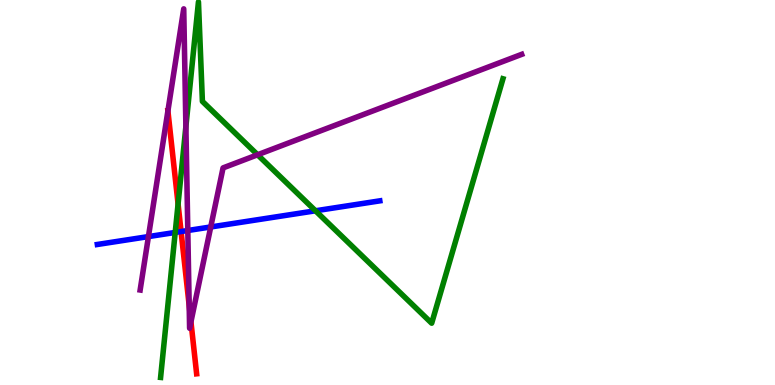[{'lines': ['blue', 'red'], 'intersections': [{'x': 2.34, 'y': 3.99}]}, {'lines': ['green', 'red'], 'intersections': [{'x': 2.3, 'y': 4.7}]}, {'lines': ['purple', 'red'], 'intersections': [{'x': 2.17, 'y': 7.12}, {'x': 2.44, 'y': 2.06}, {'x': 2.46, 'y': 1.64}]}, {'lines': ['blue', 'green'], 'intersections': [{'x': 2.26, 'y': 3.96}, {'x': 4.07, 'y': 4.52}]}, {'lines': ['blue', 'purple'], 'intersections': [{'x': 1.92, 'y': 3.85}, {'x': 2.42, 'y': 4.01}, {'x': 2.72, 'y': 4.1}]}, {'lines': ['green', 'purple'], 'intersections': [{'x': 2.4, 'y': 6.72}, {'x': 3.32, 'y': 5.98}]}]